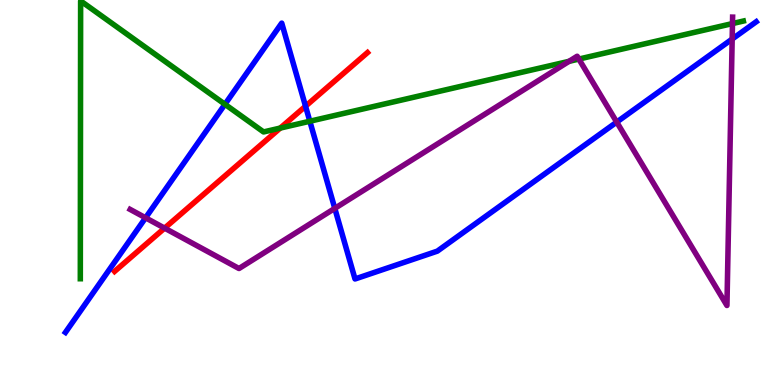[{'lines': ['blue', 'red'], 'intersections': [{'x': 3.94, 'y': 7.24}]}, {'lines': ['green', 'red'], 'intersections': [{'x': 3.62, 'y': 6.67}]}, {'lines': ['purple', 'red'], 'intersections': [{'x': 2.12, 'y': 4.07}]}, {'lines': ['blue', 'green'], 'intersections': [{'x': 2.9, 'y': 7.29}, {'x': 4.0, 'y': 6.85}]}, {'lines': ['blue', 'purple'], 'intersections': [{'x': 1.88, 'y': 4.34}, {'x': 4.32, 'y': 4.59}, {'x': 7.96, 'y': 6.83}, {'x': 9.45, 'y': 8.99}]}, {'lines': ['green', 'purple'], 'intersections': [{'x': 7.34, 'y': 8.41}, {'x': 7.47, 'y': 8.47}, {'x': 9.45, 'y': 9.39}]}]